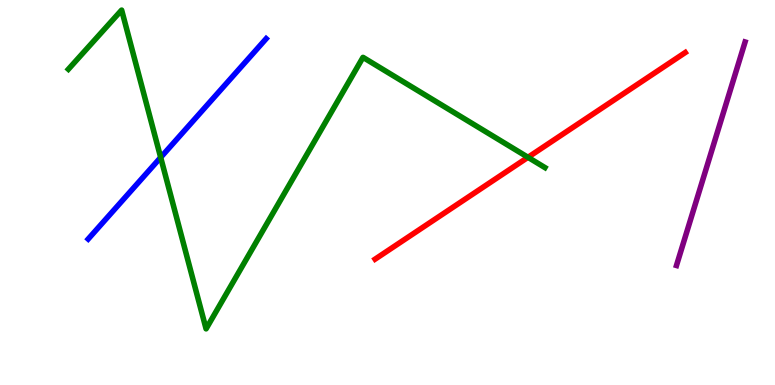[{'lines': ['blue', 'red'], 'intersections': []}, {'lines': ['green', 'red'], 'intersections': [{'x': 6.81, 'y': 5.91}]}, {'lines': ['purple', 'red'], 'intersections': []}, {'lines': ['blue', 'green'], 'intersections': [{'x': 2.07, 'y': 5.91}]}, {'lines': ['blue', 'purple'], 'intersections': []}, {'lines': ['green', 'purple'], 'intersections': []}]